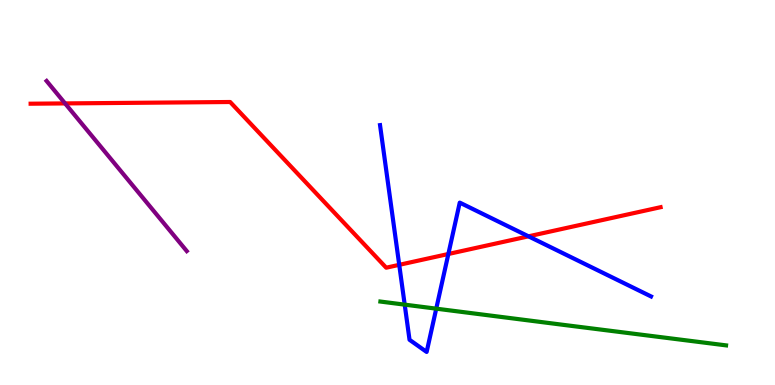[{'lines': ['blue', 'red'], 'intersections': [{'x': 5.15, 'y': 3.12}, {'x': 5.79, 'y': 3.4}, {'x': 6.82, 'y': 3.86}]}, {'lines': ['green', 'red'], 'intersections': []}, {'lines': ['purple', 'red'], 'intersections': [{'x': 0.84, 'y': 7.31}]}, {'lines': ['blue', 'green'], 'intersections': [{'x': 5.22, 'y': 2.09}, {'x': 5.63, 'y': 1.98}]}, {'lines': ['blue', 'purple'], 'intersections': []}, {'lines': ['green', 'purple'], 'intersections': []}]